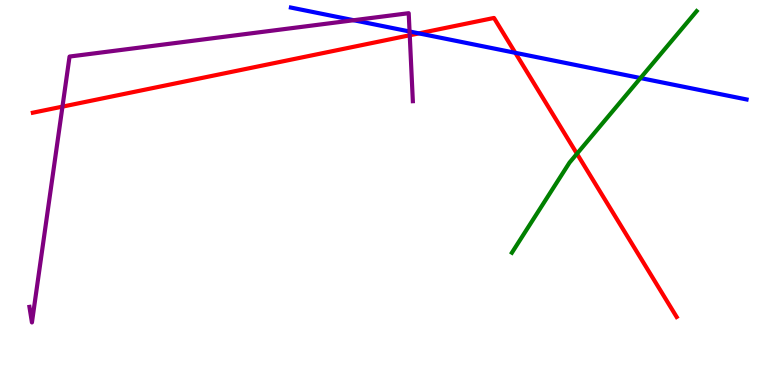[{'lines': ['blue', 'red'], 'intersections': [{'x': 5.41, 'y': 9.13}, {'x': 6.65, 'y': 8.63}]}, {'lines': ['green', 'red'], 'intersections': [{'x': 7.44, 'y': 6.01}]}, {'lines': ['purple', 'red'], 'intersections': [{'x': 0.806, 'y': 7.23}, {'x': 5.29, 'y': 9.08}]}, {'lines': ['blue', 'green'], 'intersections': [{'x': 8.26, 'y': 7.97}]}, {'lines': ['blue', 'purple'], 'intersections': [{'x': 4.56, 'y': 9.47}, {'x': 5.28, 'y': 9.18}]}, {'lines': ['green', 'purple'], 'intersections': []}]